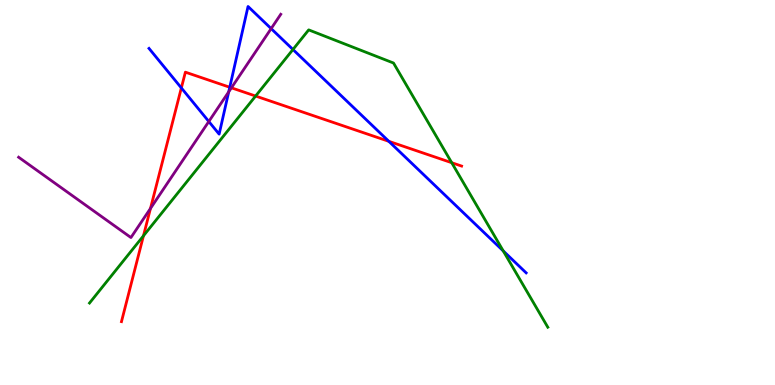[{'lines': ['blue', 'red'], 'intersections': [{'x': 2.34, 'y': 7.72}, {'x': 2.96, 'y': 7.73}, {'x': 5.02, 'y': 6.33}]}, {'lines': ['green', 'red'], 'intersections': [{'x': 1.85, 'y': 3.88}, {'x': 3.3, 'y': 7.51}, {'x': 5.83, 'y': 5.77}]}, {'lines': ['purple', 'red'], 'intersections': [{'x': 1.94, 'y': 4.59}, {'x': 2.99, 'y': 7.72}]}, {'lines': ['blue', 'green'], 'intersections': [{'x': 3.78, 'y': 8.71}, {'x': 6.49, 'y': 3.48}]}, {'lines': ['blue', 'purple'], 'intersections': [{'x': 2.69, 'y': 6.84}, {'x': 2.95, 'y': 7.61}, {'x': 3.5, 'y': 9.26}]}, {'lines': ['green', 'purple'], 'intersections': []}]